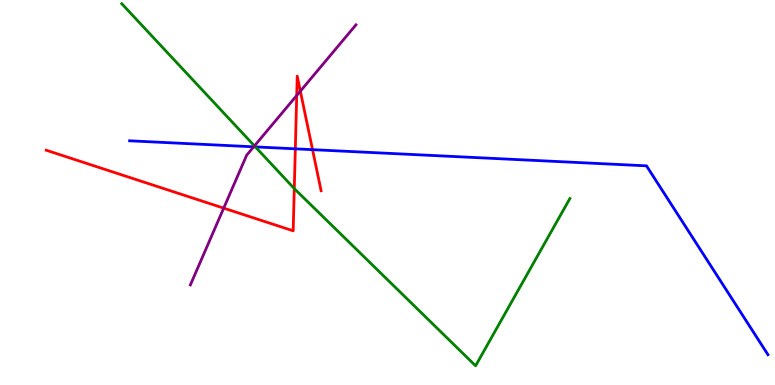[{'lines': ['blue', 'red'], 'intersections': [{'x': 3.81, 'y': 6.13}, {'x': 4.03, 'y': 6.11}]}, {'lines': ['green', 'red'], 'intersections': [{'x': 3.8, 'y': 5.1}]}, {'lines': ['purple', 'red'], 'intersections': [{'x': 2.89, 'y': 4.59}, {'x': 3.83, 'y': 7.52}, {'x': 3.88, 'y': 7.63}]}, {'lines': ['blue', 'green'], 'intersections': [{'x': 3.3, 'y': 6.18}]}, {'lines': ['blue', 'purple'], 'intersections': [{'x': 3.27, 'y': 6.19}]}, {'lines': ['green', 'purple'], 'intersections': [{'x': 3.28, 'y': 6.21}]}]